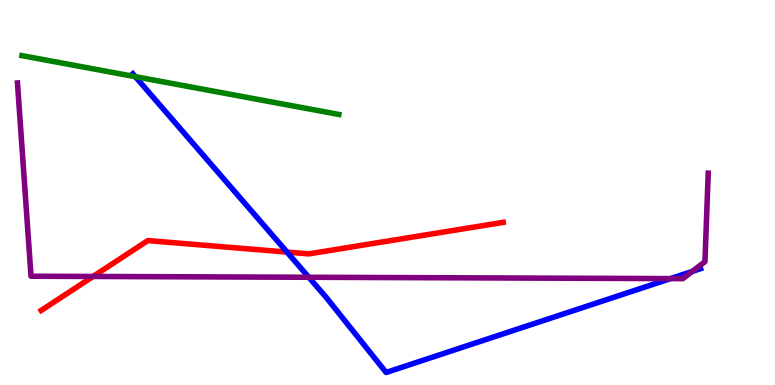[{'lines': ['blue', 'red'], 'intersections': [{'x': 3.7, 'y': 3.45}]}, {'lines': ['green', 'red'], 'intersections': []}, {'lines': ['purple', 'red'], 'intersections': [{'x': 1.2, 'y': 2.82}]}, {'lines': ['blue', 'green'], 'intersections': [{'x': 1.75, 'y': 8.01}]}, {'lines': ['blue', 'purple'], 'intersections': [{'x': 3.98, 'y': 2.8}, {'x': 8.65, 'y': 2.76}, {'x': 8.93, 'y': 2.95}]}, {'lines': ['green', 'purple'], 'intersections': []}]